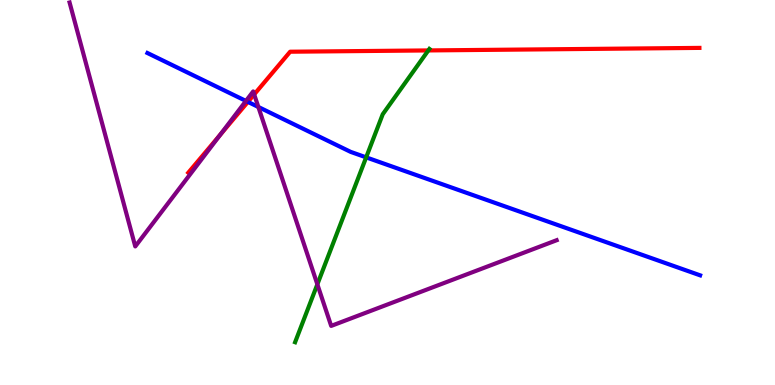[{'lines': ['blue', 'red'], 'intersections': [{'x': 3.2, 'y': 7.35}]}, {'lines': ['green', 'red'], 'intersections': [{'x': 5.53, 'y': 8.69}]}, {'lines': ['purple', 'red'], 'intersections': [{'x': 2.84, 'y': 6.5}, {'x': 3.28, 'y': 7.55}]}, {'lines': ['blue', 'green'], 'intersections': [{'x': 4.72, 'y': 5.91}]}, {'lines': ['blue', 'purple'], 'intersections': [{'x': 3.17, 'y': 7.38}, {'x': 3.33, 'y': 7.22}]}, {'lines': ['green', 'purple'], 'intersections': [{'x': 4.09, 'y': 2.61}]}]